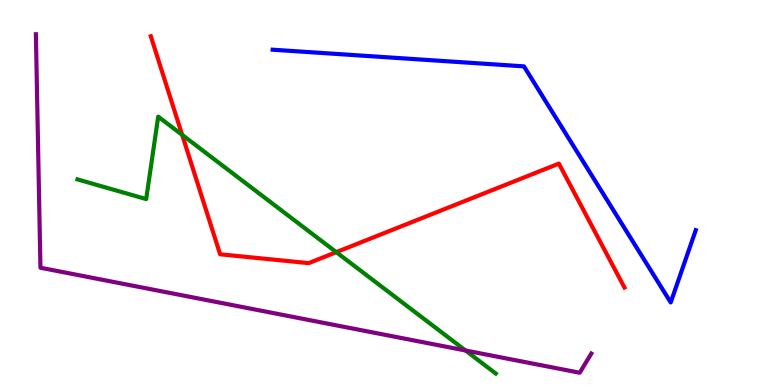[{'lines': ['blue', 'red'], 'intersections': []}, {'lines': ['green', 'red'], 'intersections': [{'x': 2.35, 'y': 6.5}, {'x': 4.34, 'y': 3.45}]}, {'lines': ['purple', 'red'], 'intersections': []}, {'lines': ['blue', 'green'], 'intersections': []}, {'lines': ['blue', 'purple'], 'intersections': []}, {'lines': ['green', 'purple'], 'intersections': [{'x': 6.01, 'y': 0.896}]}]